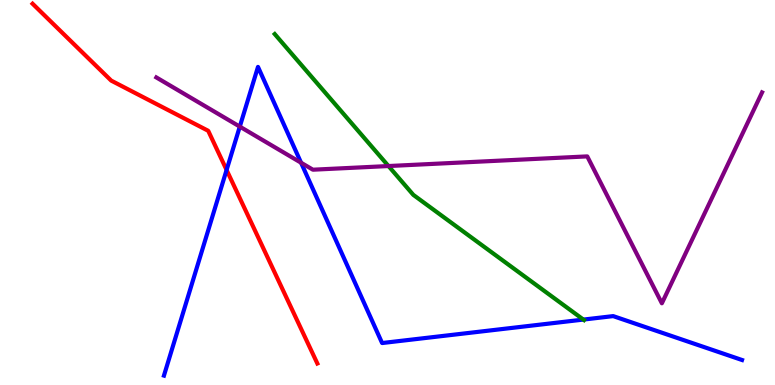[{'lines': ['blue', 'red'], 'intersections': [{'x': 2.92, 'y': 5.59}]}, {'lines': ['green', 'red'], 'intersections': []}, {'lines': ['purple', 'red'], 'intersections': []}, {'lines': ['blue', 'green'], 'intersections': [{'x': 7.53, 'y': 1.7}]}, {'lines': ['blue', 'purple'], 'intersections': [{'x': 3.09, 'y': 6.71}, {'x': 3.88, 'y': 5.77}]}, {'lines': ['green', 'purple'], 'intersections': [{'x': 5.01, 'y': 5.69}]}]